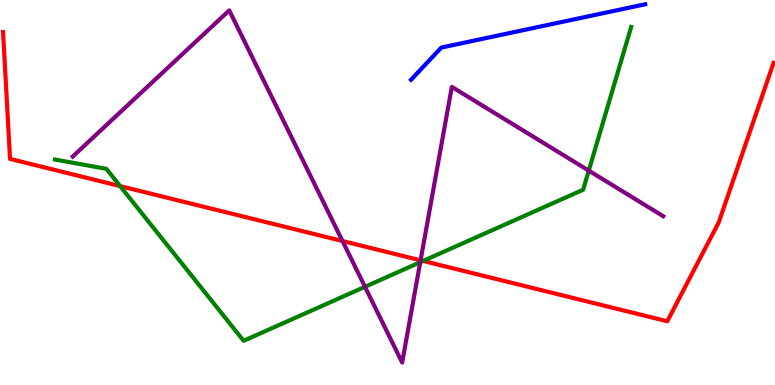[{'lines': ['blue', 'red'], 'intersections': []}, {'lines': ['green', 'red'], 'intersections': [{'x': 1.55, 'y': 5.17}, {'x': 5.46, 'y': 3.22}]}, {'lines': ['purple', 'red'], 'intersections': [{'x': 4.42, 'y': 3.74}, {'x': 5.43, 'y': 3.24}]}, {'lines': ['blue', 'green'], 'intersections': []}, {'lines': ['blue', 'purple'], 'intersections': []}, {'lines': ['green', 'purple'], 'intersections': [{'x': 4.71, 'y': 2.55}, {'x': 5.42, 'y': 3.19}, {'x': 7.6, 'y': 5.57}]}]